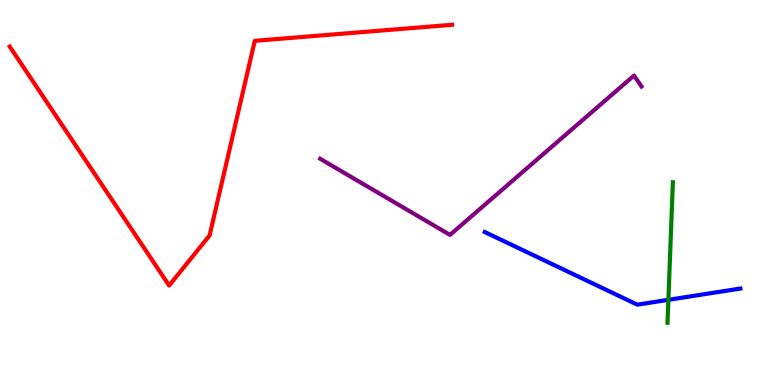[{'lines': ['blue', 'red'], 'intersections': []}, {'lines': ['green', 'red'], 'intersections': []}, {'lines': ['purple', 'red'], 'intersections': []}, {'lines': ['blue', 'green'], 'intersections': [{'x': 8.62, 'y': 2.21}]}, {'lines': ['blue', 'purple'], 'intersections': []}, {'lines': ['green', 'purple'], 'intersections': []}]